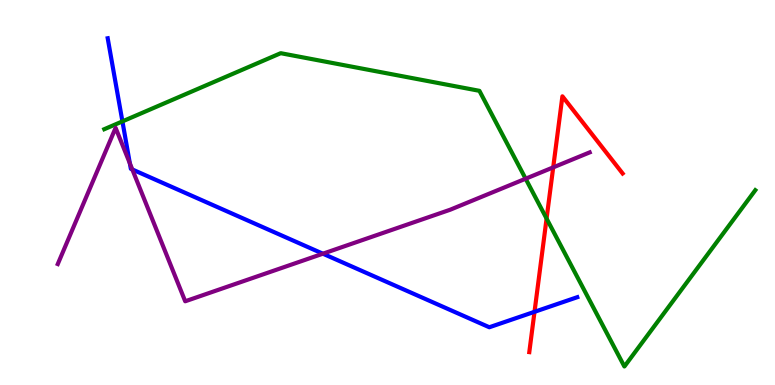[{'lines': ['blue', 'red'], 'intersections': [{'x': 6.9, 'y': 1.9}]}, {'lines': ['green', 'red'], 'intersections': [{'x': 7.05, 'y': 4.32}]}, {'lines': ['purple', 'red'], 'intersections': [{'x': 7.14, 'y': 5.65}]}, {'lines': ['blue', 'green'], 'intersections': [{'x': 1.58, 'y': 6.85}]}, {'lines': ['blue', 'purple'], 'intersections': [{'x': 1.68, 'y': 5.76}, {'x': 1.71, 'y': 5.6}, {'x': 4.17, 'y': 3.41}]}, {'lines': ['green', 'purple'], 'intersections': [{'x': 6.78, 'y': 5.36}]}]